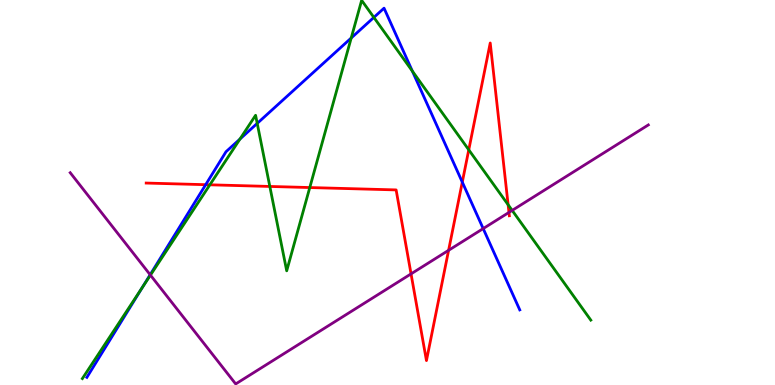[{'lines': ['blue', 'red'], 'intersections': [{'x': 2.65, 'y': 5.2}, {'x': 5.97, 'y': 5.27}]}, {'lines': ['green', 'red'], 'intersections': [{'x': 2.71, 'y': 5.2}, {'x': 3.48, 'y': 5.16}, {'x': 4.0, 'y': 5.13}, {'x': 6.05, 'y': 6.11}, {'x': 6.56, 'y': 4.68}]}, {'lines': ['purple', 'red'], 'intersections': [{'x': 5.3, 'y': 2.89}, {'x': 5.79, 'y': 3.5}, {'x': 6.57, 'y': 4.48}]}, {'lines': ['blue', 'green'], 'intersections': [{'x': 1.83, 'y': 2.53}, {'x': 3.1, 'y': 6.39}, {'x': 3.32, 'y': 6.8}, {'x': 4.53, 'y': 9.01}, {'x': 4.82, 'y': 9.55}, {'x': 5.32, 'y': 8.15}]}, {'lines': ['blue', 'purple'], 'intersections': [{'x': 1.94, 'y': 2.86}, {'x': 6.23, 'y': 4.06}]}, {'lines': ['green', 'purple'], 'intersections': [{'x': 1.94, 'y': 2.85}, {'x': 6.61, 'y': 4.54}]}]